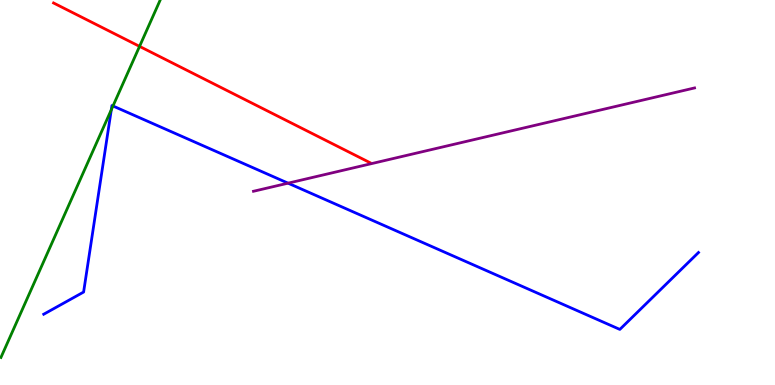[{'lines': ['blue', 'red'], 'intersections': []}, {'lines': ['green', 'red'], 'intersections': [{'x': 1.8, 'y': 8.8}]}, {'lines': ['purple', 'red'], 'intersections': []}, {'lines': ['blue', 'green'], 'intersections': [{'x': 1.44, 'y': 7.15}, {'x': 1.46, 'y': 7.25}]}, {'lines': ['blue', 'purple'], 'intersections': [{'x': 3.72, 'y': 5.24}]}, {'lines': ['green', 'purple'], 'intersections': []}]